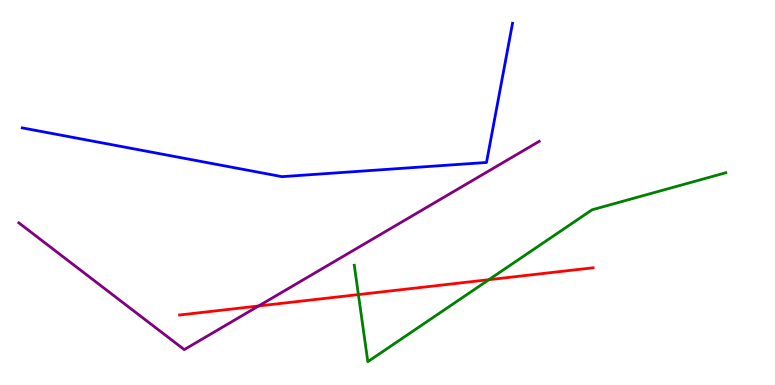[{'lines': ['blue', 'red'], 'intersections': []}, {'lines': ['green', 'red'], 'intersections': [{'x': 4.62, 'y': 2.35}, {'x': 6.31, 'y': 2.74}]}, {'lines': ['purple', 'red'], 'intersections': [{'x': 3.34, 'y': 2.05}]}, {'lines': ['blue', 'green'], 'intersections': []}, {'lines': ['blue', 'purple'], 'intersections': []}, {'lines': ['green', 'purple'], 'intersections': []}]